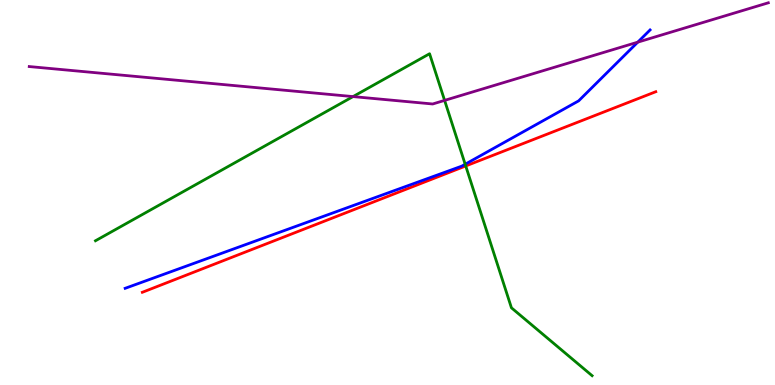[{'lines': ['blue', 'red'], 'intersections': []}, {'lines': ['green', 'red'], 'intersections': [{'x': 6.01, 'y': 5.69}]}, {'lines': ['purple', 'red'], 'intersections': []}, {'lines': ['blue', 'green'], 'intersections': [{'x': 6.0, 'y': 5.73}]}, {'lines': ['blue', 'purple'], 'intersections': [{'x': 8.23, 'y': 8.91}]}, {'lines': ['green', 'purple'], 'intersections': [{'x': 4.56, 'y': 7.49}, {'x': 5.74, 'y': 7.39}]}]